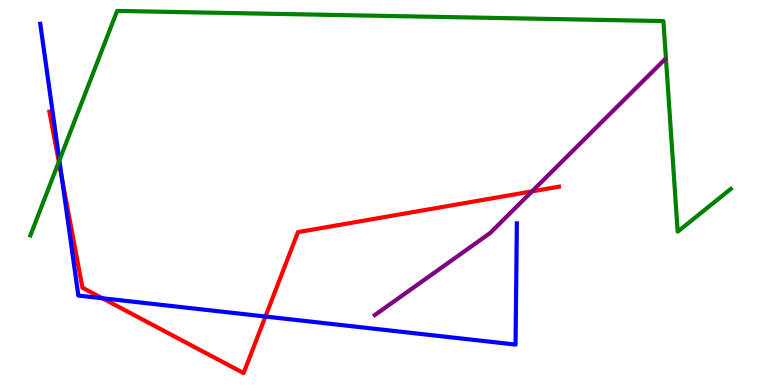[{'lines': ['blue', 'red'], 'intersections': [{'x': 0.799, 'y': 5.37}, {'x': 1.32, 'y': 2.25}, {'x': 3.42, 'y': 1.78}]}, {'lines': ['green', 'red'], 'intersections': [{'x': 0.759, 'y': 5.8}]}, {'lines': ['purple', 'red'], 'intersections': [{'x': 6.86, 'y': 5.03}]}, {'lines': ['blue', 'green'], 'intersections': [{'x': 0.766, 'y': 5.83}]}, {'lines': ['blue', 'purple'], 'intersections': []}, {'lines': ['green', 'purple'], 'intersections': []}]